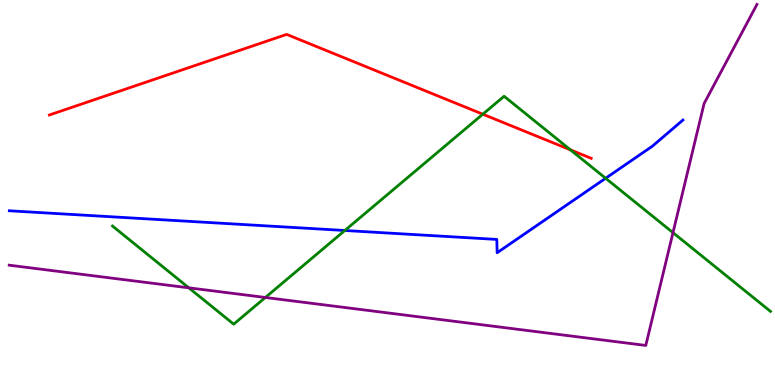[{'lines': ['blue', 'red'], 'intersections': []}, {'lines': ['green', 'red'], 'intersections': [{'x': 6.23, 'y': 7.03}, {'x': 7.36, 'y': 6.11}]}, {'lines': ['purple', 'red'], 'intersections': []}, {'lines': ['blue', 'green'], 'intersections': [{'x': 4.45, 'y': 4.01}, {'x': 7.81, 'y': 5.37}]}, {'lines': ['blue', 'purple'], 'intersections': []}, {'lines': ['green', 'purple'], 'intersections': [{'x': 2.44, 'y': 2.52}, {'x': 3.42, 'y': 2.27}, {'x': 8.68, 'y': 3.96}]}]